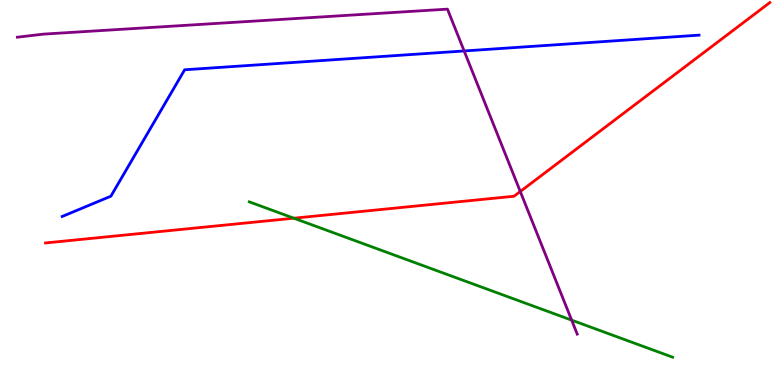[{'lines': ['blue', 'red'], 'intersections': []}, {'lines': ['green', 'red'], 'intersections': [{'x': 3.79, 'y': 4.33}]}, {'lines': ['purple', 'red'], 'intersections': [{'x': 6.71, 'y': 5.03}]}, {'lines': ['blue', 'green'], 'intersections': []}, {'lines': ['blue', 'purple'], 'intersections': [{'x': 5.99, 'y': 8.68}]}, {'lines': ['green', 'purple'], 'intersections': [{'x': 7.38, 'y': 1.68}]}]